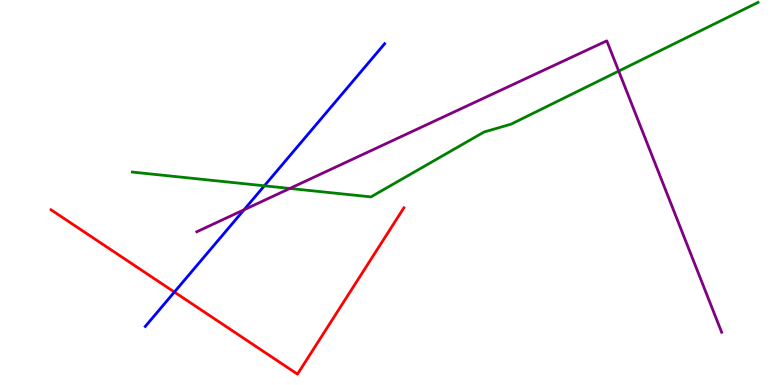[{'lines': ['blue', 'red'], 'intersections': [{'x': 2.25, 'y': 2.41}]}, {'lines': ['green', 'red'], 'intersections': []}, {'lines': ['purple', 'red'], 'intersections': []}, {'lines': ['blue', 'green'], 'intersections': [{'x': 3.41, 'y': 5.17}]}, {'lines': ['blue', 'purple'], 'intersections': [{'x': 3.15, 'y': 4.55}]}, {'lines': ['green', 'purple'], 'intersections': [{'x': 3.74, 'y': 5.11}, {'x': 7.98, 'y': 8.15}]}]